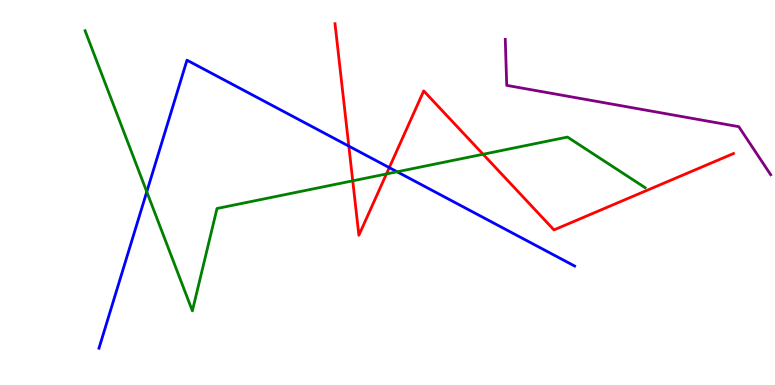[{'lines': ['blue', 'red'], 'intersections': [{'x': 4.5, 'y': 6.2}, {'x': 5.02, 'y': 5.65}]}, {'lines': ['green', 'red'], 'intersections': [{'x': 4.55, 'y': 5.3}, {'x': 4.99, 'y': 5.48}, {'x': 6.23, 'y': 5.99}]}, {'lines': ['purple', 'red'], 'intersections': []}, {'lines': ['blue', 'green'], 'intersections': [{'x': 1.89, 'y': 5.02}, {'x': 5.12, 'y': 5.54}]}, {'lines': ['blue', 'purple'], 'intersections': []}, {'lines': ['green', 'purple'], 'intersections': []}]